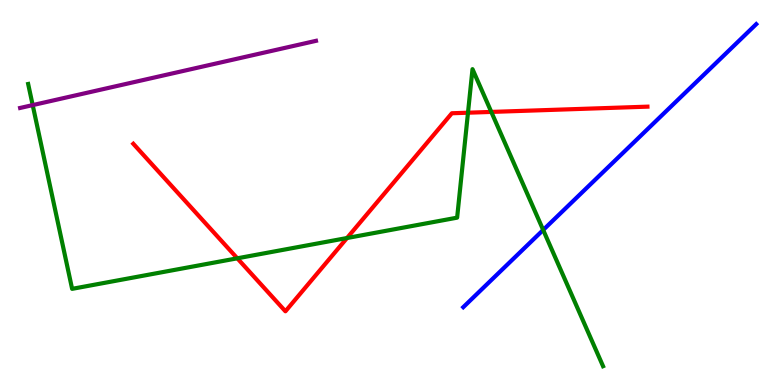[{'lines': ['blue', 'red'], 'intersections': []}, {'lines': ['green', 'red'], 'intersections': [{'x': 3.06, 'y': 3.29}, {'x': 4.48, 'y': 3.82}, {'x': 6.04, 'y': 7.07}, {'x': 6.34, 'y': 7.09}]}, {'lines': ['purple', 'red'], 'intersections': []}, {'lines': ['blue', 'green'], 'intersections': [{'x': 7.01, 'y': 4.03}]}, {'lines': ['blue', 'purple'], 'intersections': []}, {'lines': ['green', 'purple'], 'intersections': [{'x': 0.422, 'y': 7.27}]}]